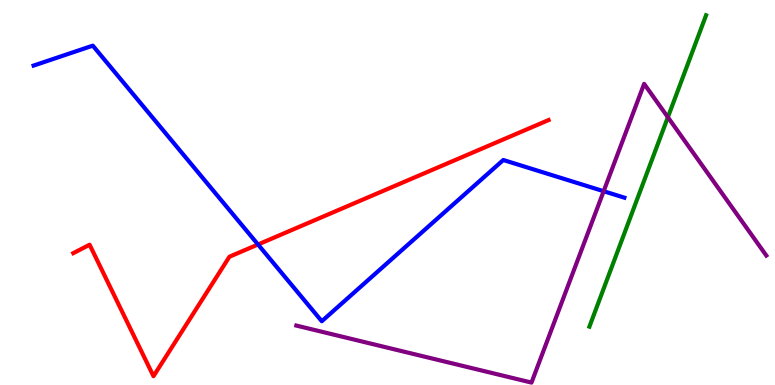[{'lines': ['blue', 'red'], 'intersections': [{'x': 3.33, 'y': 3.65}]}, {'lines': ['green', 'red'], 'intersections': []}, {'lines': ['purple', 'red'], 'intersections': []}, {'lines': ['blue', 'green'], 'intersections': []}, {'lines': ['blue', 'purple'], 'intersections': [{'x': 7.79, 'y': 5.03}]}, {'lines': ['green', 'purple'], 'intersections': [{'x': 8.62, 'y': 6.96}]}]